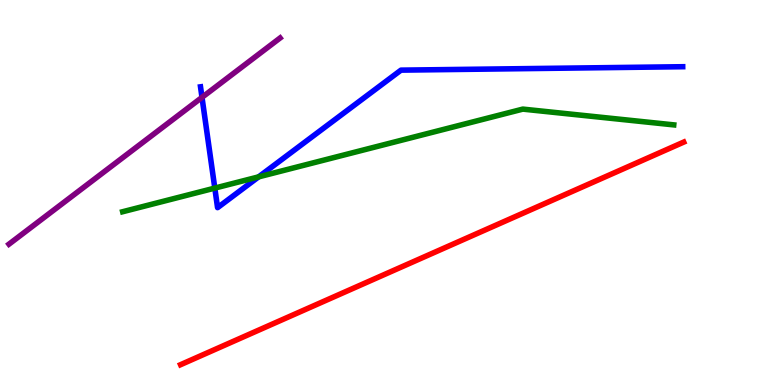[{'lines': ['blue', 'red'], 'intersections': []}, {'lines': ['green', 'red'], 'intersections': []}, {'lines': ['purple', 'red'], 'intersections': []}, {'lines': ['blue', 'green'], 'intersections': [{'x': 2.77, 'y': 5.11}, {'x': 3.34, 'y': 5.41}]}, {'lines': ['blue', 'purple'], 'intersections': [{'x': 2.61, 'y': 7.47}]}, {'lines': ['green', 'purple'], 'intersections': []}]